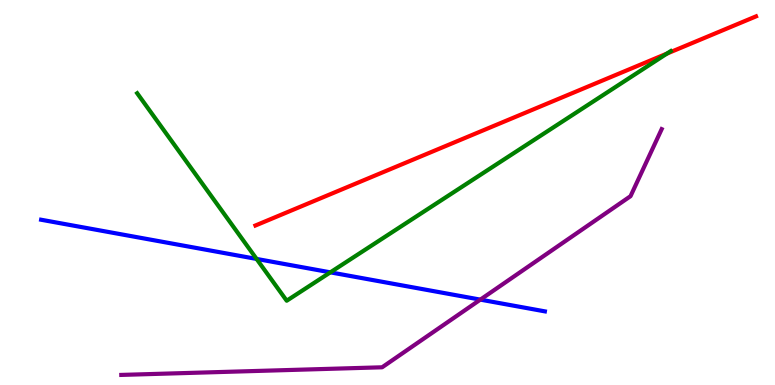[{'lines': ['blue', 'red'], 'intersections': []}, {'lines': ['green', 'red'], 'intersections': [{'x': 8.61, 'y': 8.61}]}, {'lines': ['purple', 'red'], 'intersections': []}, {'lines': ['blue', 'green'], 'intersections': [{'x': 3.31, 'y': 3.27}, {'x': 4.26, 'y': 2.93}]}, {'lines': ['blue', 'purple'], 'intersections': [{'x': 6.2, 'y': 2.22}]}, {'lines': ['green', 'purple'], 'intersections': []}]